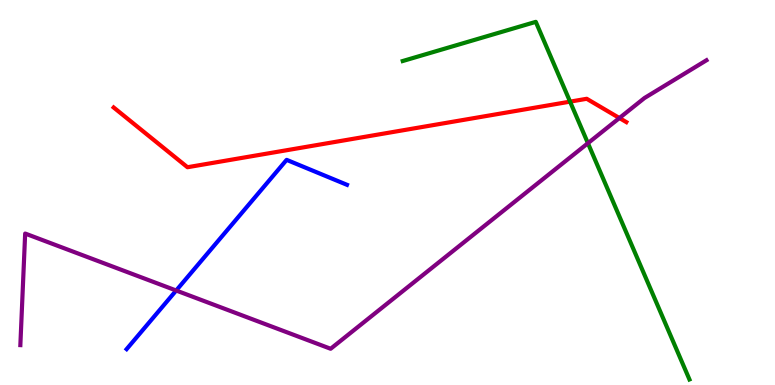[{'lines': ['blue', 'red'], 'intersections': []}, {'lines': ['green', 'red'], 'intersections': [{'x': 7.36, 'y': 7.36}]}, {'lines': ['purple', 'red'], 'intersections': [{'x': 7.99, 'y': 6.93}]}, {'lines': ['blue', 'green'], 'intersections': []}, {'lines': ['blue', 'purple'], 'intersections': [{'x': 2.27, 'y': 2.45}]}, {'lines': ['green', 'purple'], 'intersections': [{'x': 7.59, 'y': 6.28}]}]